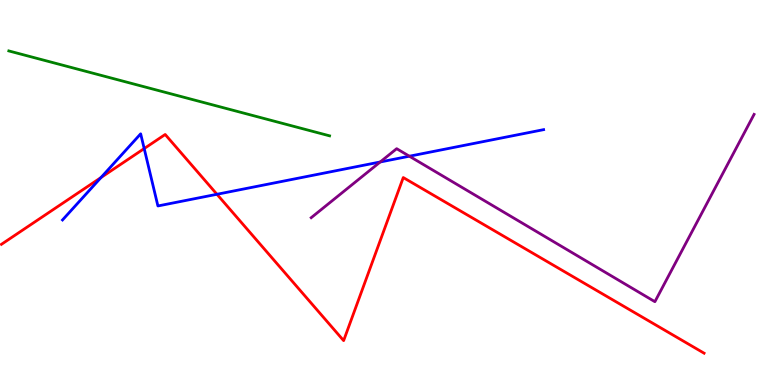[{'lines': ['blue', 'red'], 'intersections': [{'x': 1.3, 'y': 5.39}, {'x': 1.86, 'y': 6.14}, {'x': 2.8, 'y': 4.95}]}, {'lines': ['green', 'red'], 'intersections': []}, {'lines': ['purple', 'red'], 'intersections': []}, {'lines': ['blue', 'green'], 'intersections': []}, {'lines': ['blue', 'purple'], 'intersections': [{'x': 4.91, 'y': 5.79}, {'x': 5.28, 'y': 5.94}]}, {'lines': ['green', 'purple'], 'intersections': []}]